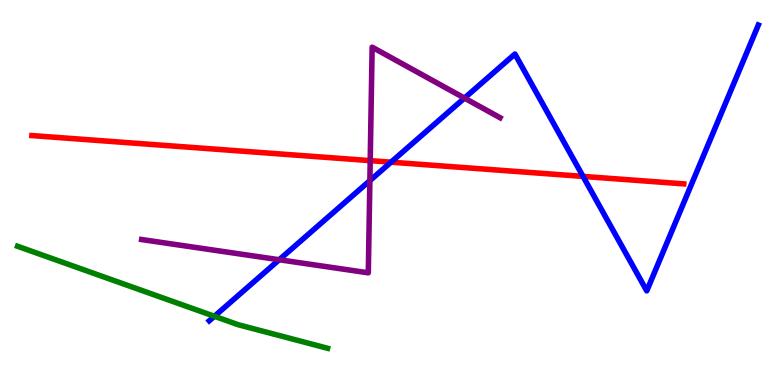[{'lines': ['blue', 'red'], 'intersections': [{'x': 5.05, 'y': 5.79}, {'x': 7.52, 'y': 5.42}]}, {'lines': ['green', 'red'], 'intersections': []}, {'lines': ['purple', 'red'], 'intersections': [{'x': 4.78, 'y': 5.83}]}, {'lines': ['blue', 'green'], 'intersections': [{'x': 2.77, 'y': 1.79}]}, {'lines': ['blue', 'purple'], 'intersections': [{'x': 3.6, 'y': 3.25}, {'x': 4.77, 'y': 5.31}, {'x': 5.99, 'y': 7.45}]}, {'lines': ['green', 'purple'], 'intersections': []}]